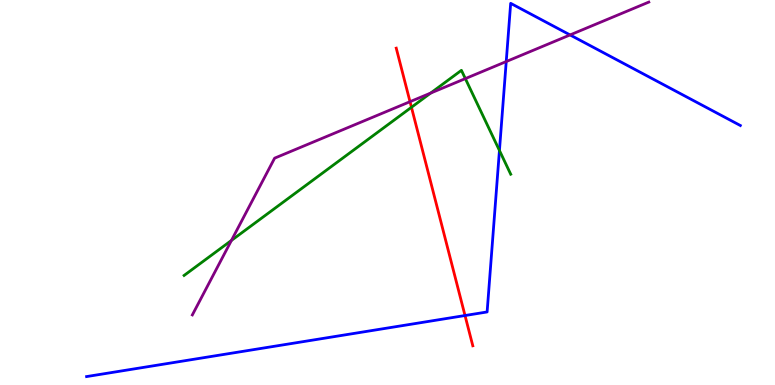[{'lines': ['blue', 'red'], 'intersections': [{'x': 6.0, 'y': 1.8}]}, {'lines': ['green', 'red'], 'intersections': [{'x': 5.31, 'y': 7.21}]}, {'lines': ['purple', 'red'], 'intersections': [{'x': 5.29, 'y': 7.36}]}, {'lines': ['blue', 'green'], 'intersections': [{'x': 6.44, 'y': 6.09}]}, {'lines': ['blue', 'purple'], 'intersections': [{'x': 6.53, 'y': 8.4}, {'x': 7.36, 'y': 9.09}]}, {'lines': ['green', 'purple'], 'intersections': [{'x': 2.99, 'y': 3.76}, {'x': 5.56, 'y': 7.58}, {'x': 6.0, 'y': 7.96}]}]